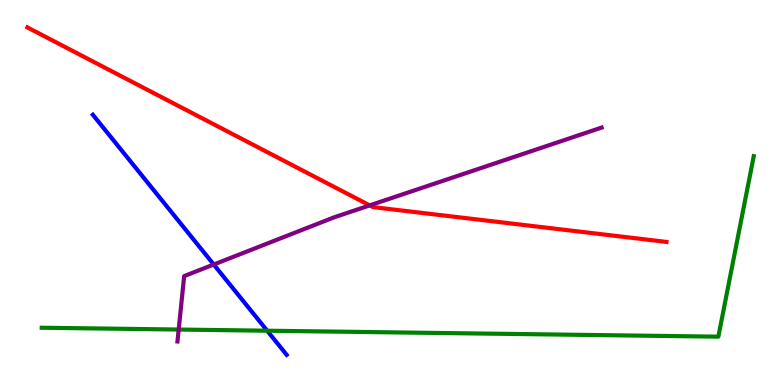[{'lines': ['blue', 'red'], 'intersections': []}, {'lines': ['green', 'red'], 'intersections': []}, {'lines': ['purple', 'red'], 'intersections': [{'x': 4.77, 'y': 4.67}]}, {'lines': ['blue', 'green'], 'intersections': [{'x': 3.45, 'y': 1.41}]}, {'lines': ['blue', 'purple'], 'intersections': [{'x': 2.76, 'y': 3.13}]}, {'lines': ['green', 'purple'], 'intersections': [{'x': 2.31, 'y': 1.44}]}]